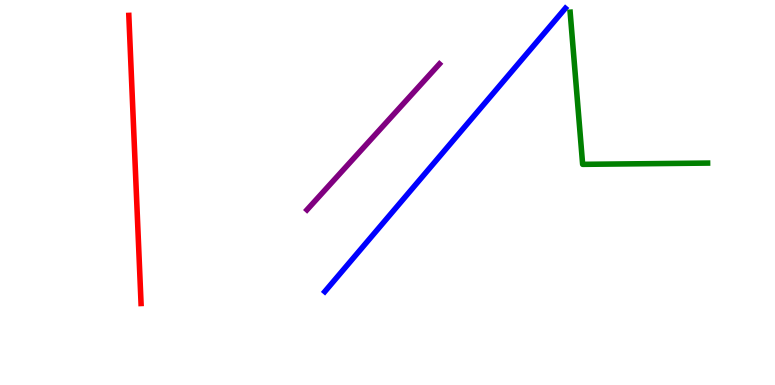[{'lines': ['blue', 'red'], 'intersections': []}, {'lines': ['green', 'red'], 'intersections': []}, {'lines': ['purple', 'red'], 'intersections': []}, {'lines': ['blue', 'green'], 'intersections': []}, {'lines': ['blue', 'purple'], 'intersections': []}, {'lines': ['green', 'purple'], 'intersections': []}]